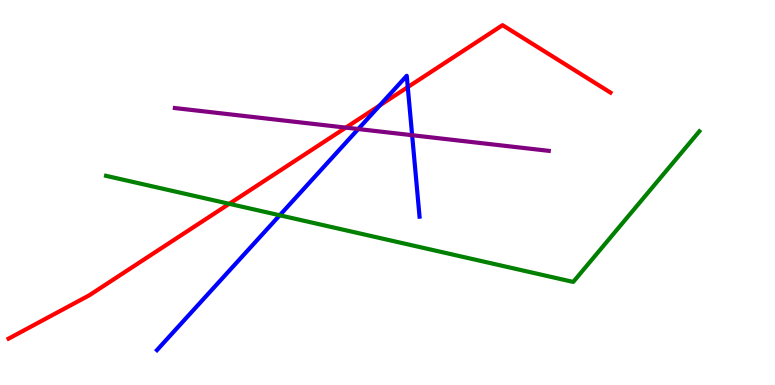[{'lines': ['blue', 'red'], 'intersections': [{'x': 4.9, 'y': 7.26}, {'x': 5.26, 'y': 7.74}]}, {'lines': ['green', 'red'], 'intersections': [{'x': 2.96, 'y': 4.71}]}, {'lines': ['purple', 'red'], 'intersections': [{'x': 4.46, 'y': 6.69}]}, {'lines': ['blue', 'green'], 'intersections': [{'x': 3.61, 'y': 4.41}]}, {'lines': ['blue', 'purple'], 'intersections': [{'x': 4.62, 'y': 6.65}, {'x': 5.32, 'y': 6.49}]}, {'lines': ['green', 'purple'], 'intersections': []}]